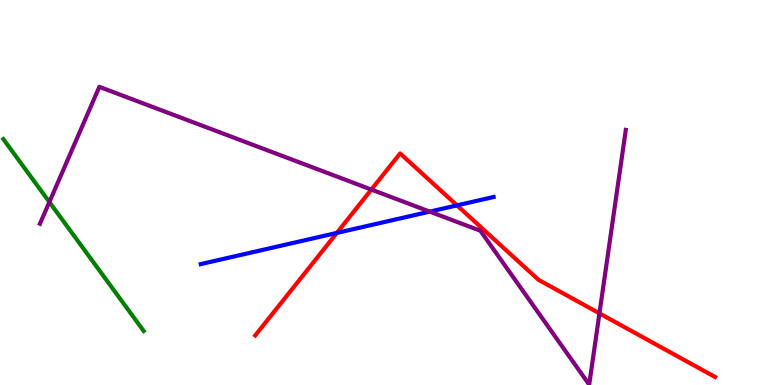[{'lines': ['blue', 'red'], 'intersections': [{'x': 4.35, 'y': 3.95}, {'x': 5.9, 'y': 4.67}]}, {'lines': ['green', 'red'], 'intersections': []}, {'lines': ['purple', 'red'], 'intersections': [{'x': 4.79, 'y': 5.08}, {'x': 7.73, 'y': 1.86}]}, {'lines': ['blue', 'green'], 'intersections': []}, {'lines': ['blue', 'purple'], 'intersections': [{'x': 5.55, 'y': 4.5}]}, {'lines': ['green', 'purple'], 'intersections': [{'x': 0.637, 'y': 4.75}]}]